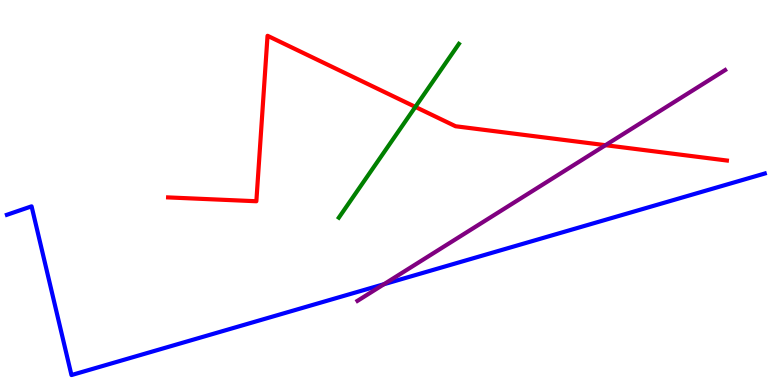[{'lines': ['blue', 'red'], 'intersections': []}, {'lines': ['green', 'red'], 'intersections': [{'x': 5.36, 'y': 7.22}]}, {'lines': ['purple', 'red'], 'intersections': [{'x': 7.81, 'y': 6.23}]}, {'lines': ['blue', 'green'], 'intersections': []}, {'lines': ['blue', 'purple'], 'intersections': [{'x': 4.95, 'y': 2.62}]}, {'lines': ['green', 'purple'], 'intersections': []}]